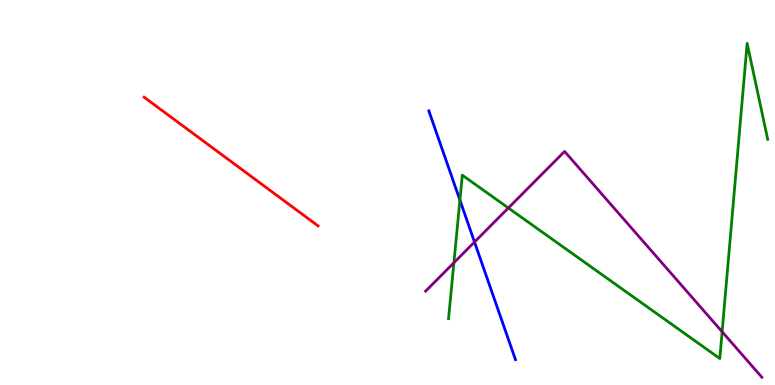[{'lines': ['blue', 'red'], 'intersections': []}, {'lines': ['green', 'red'], 'intersections': []}, {'lines': ['purple', 'red'], 'intersections': []}, {'lines': ['blue', 'green'], 'intersections': [{'x': 5.93, 'y': 4.8}]}, {'lines': ['blue', 'purple'], 'intersections': [{'x': 6.12, 'y': 3.71}]}, {'lines': ['green', 'purple'], 'intersections': [{'x': 5.86, 'y': 3.18}, {'x': 6.56, 'y': 4.6}, {'x': 9.32, 'y': 1.38}]}]